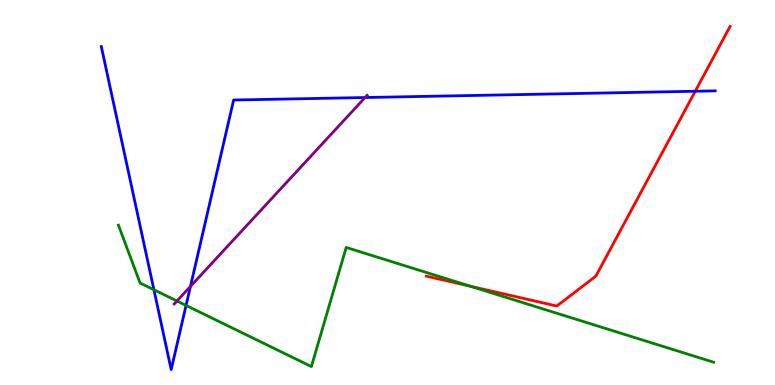[{'lines': ['blue', 'red'], 'intersections': [{'x': 8.97, 'y': 7.63}]}, {'lines': ['green', 'red'], 'intersections': [{'x': 6.07, 'y': 2.56}]}, {'lines': ['purple', 'red'], 'intersections': []}, {'lines': ['blue', 'green'], 'intersections': [{'x': 1.99, 'y': 2.47}, {'x': 2.4, 'y': 2.07}]}, {'lines': ['blue', 'purple'], 'intersections': [{'x': 2.46, 'y': 2.56}, {'x': 4.71, 'y': 7.47}]}, {'lines': ['green', 'purple'], 'intersections': [{'x': 2.28, 'y': 2.18}]}]